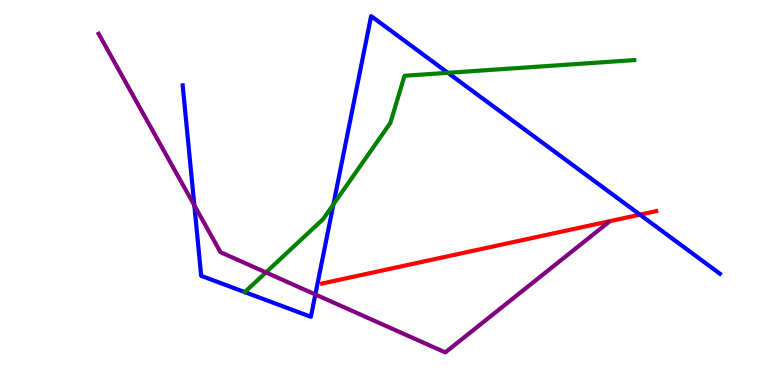[{'lines': ['blue', 'red'], 'intersections': [{'x': 8.26, 'y': 4.42}]}, {'lines': ['green', 'red'], 'intersections': []}, {'lines': ['purple', 'red'], 'intersections': []}, {'lines': ['blue', 'green'], 'intersections': [{'x': 3.16, 'y': 2.41}, {'x': 4.3, 'y': 4.69}, {'x': 5.78, 'y': 8.11}]}, {'lines': ['blue', 'purple'], 'intersections': [{'x': 2.51, 'y': 4.67}, {'x': 4.07, 'y': 2.35}]}, {'lines': ['green', 'purple'], 'intersections': [{'x': 3.43, 'y': 2.92}]}]